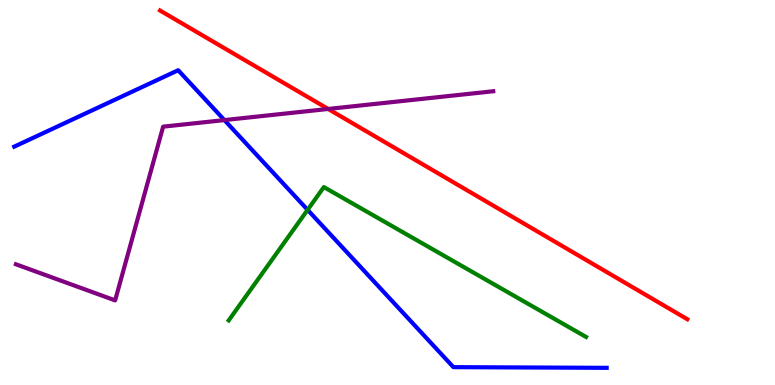[{'lines': ['blue', 'red'], 'intersections': []}, {'lines': ['green', 'red'], 'intersections': []}, {'lines': ['purple', 'red'], 'intersections': [{'x': 4.23, 'y': 7.17}]}, {'lines': ['blue', 'green'], 'intersections': [{'x': 3.97, 'y': 4.55}]}, {'lines': ['blue', 'purple'], 'intersections': [{'x': 2.9, 'y': 6.88}]}, {'lines': ['green', 'purple'], 'intersections': []}]